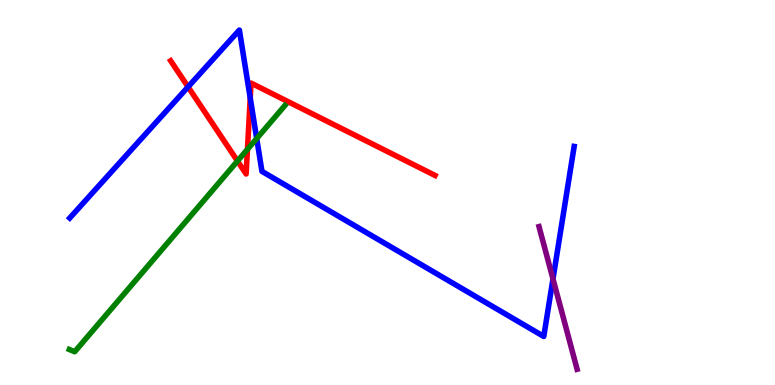[{'lines': ['blue', 'red'], 'intersections': [{'x': 2.43, 'y': 7.74}, {'x': 3.23, 'y': 7.45}]}, {'lines': ['green', 'red'], 'intersections': [{'x': 3.06, 'y': 5.82}, {'x': 3.19, 'y': 6.12}]}, {'lines': ['purple', 'red'], 'intersections': []}, {'lines': ['blue', 'green'], 'intersections': [{'x': 3.31, 'y': 6.4}]}, {'lines': ['blue', 'purple'], 'intersections': [{'x': 7.14, 'y': 2.76}]}, {'lines': ['green', 'purple'], 'intersections': []}]